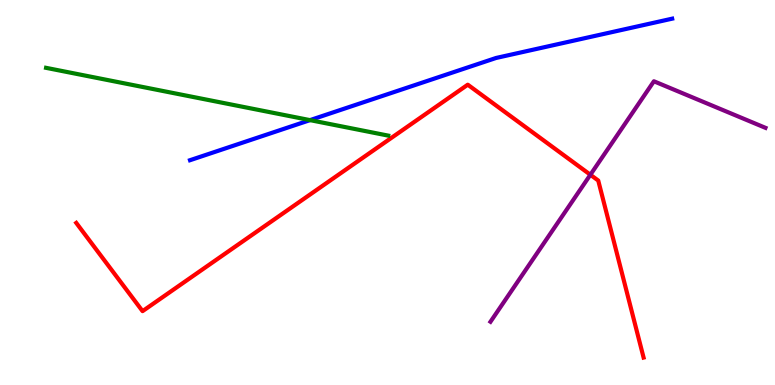[{'lines': ['blue', 'red'], 'intersections': []}, {'lines': ['green', 'red'], 'intersections': []}, {'lines': ['purple', 'red'], 'intersections': [{'x': 7.62, 'y': 5.46}]}, {'lines': ['blue', 'green'], 'intersections': [{'x': 4.0, 'y': 6.88}]}, {'lines': ['blue', 'purple'], 'intersections': []}, {'lines': ['green', 'purple'], 'intersections': []}]